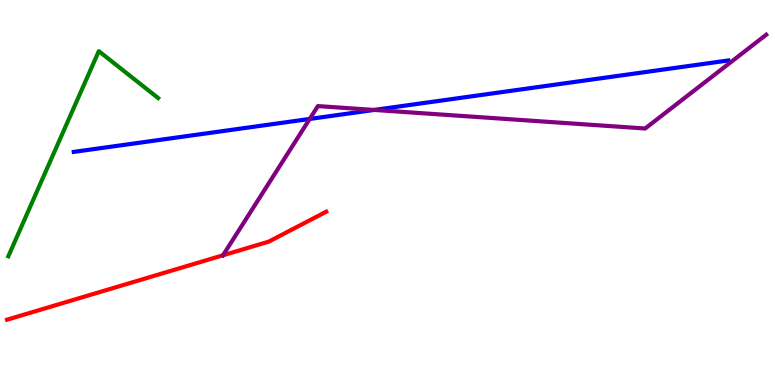[{'lines': ['blue', 'red'], 'intersections': []}, {'lines': ['green', 'red'], 'intersections': []}, {'lines': ['purple', 'red'], 'intersections': [{'x': 2.88, 'y': 3.37}]}, {'lines': ['blue', 'green'], 'intersections': []}, {'lines': ['blue', 'purple'], 'intersections': [{'x': 4.0, 'y': 6.91}, {'x': 4.83, 'y': 7.14}]}, {'lines': ['green', 'purple'], 'intersections': []}]